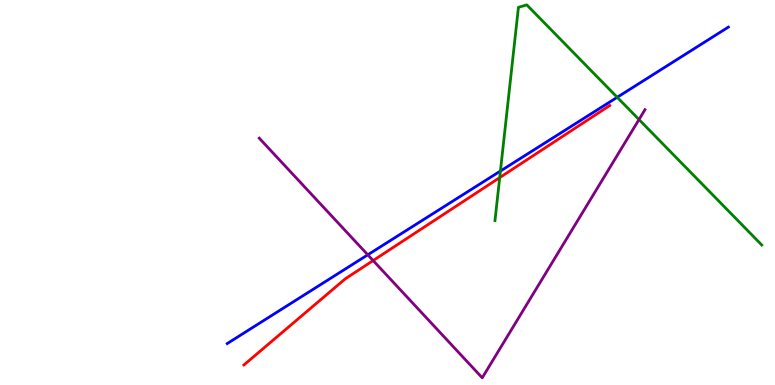[{'lines': ['blue', 'red'], 'intersections': []}, {'lines': ['green', 'red'], 'intersections': [{'x': 6.45, 'y': 5.39}]}, {'lines': ['purple', 'red'], 'intersections': [{'x': 4.81, 'y': 3.23}]}, {'lines': ['blue', 'green'], 'intersections': [{'x': 6.46, 'y': 5.56}, {'x': 7.96, 'y': 7.47}]}, {'lines': ['blue', 'purple'], 'intersections': [{'x': 4.75, 'y': 3.38}]}, {'lines': ['green', 'purple'], 'intersections': [{'x': 8.25, 'y': 6.89}]}]